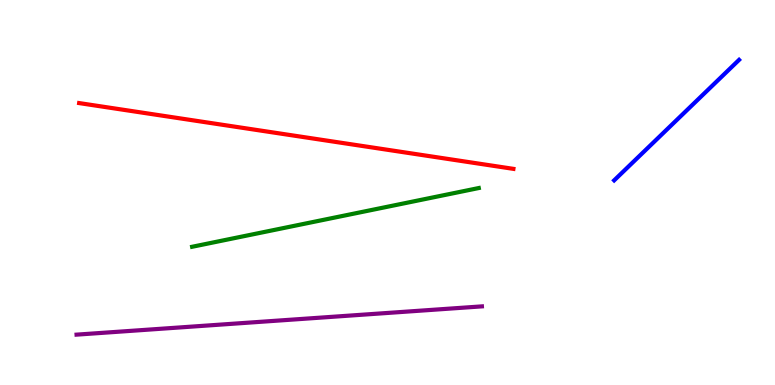[{'lines': ['blue', 'red'], 'intersections': []}, {'lines': ['green', 'red'], 'intersections': []}, {'lines': ['purple', 'red'], 'intersections': []}, {'lines': ['blue', 'green'], 'intersections': []}, {'lines': ['blue', 'purple'], 'intersections': []}, {'lines': ['green', 'purple'], 'intersections': []}]